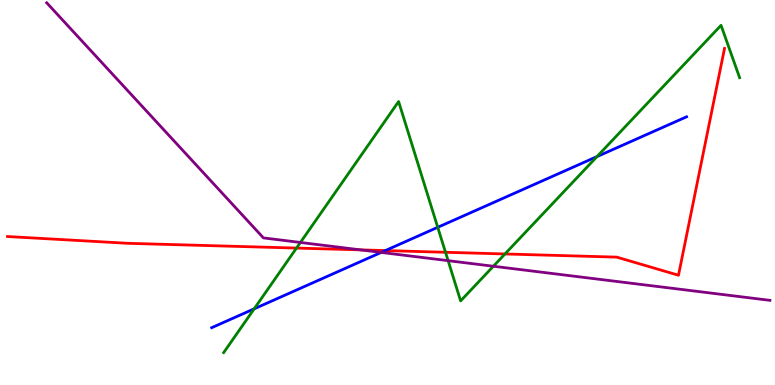[{'lines': ['blue', 'red'], 'intersections': [{'x': 4.97, 'y': 3.49}]}, {'lines': ['green', 'red'], 'intersections': [{'x': 3.83, 'y': 3.56}, {'x': 5.75, 'y': 3.45}, {'x': 6.52, 'y': 3.4}]}, {'lines': ['purple', 'red'], 'intersections': [{'x': 4.65, 'y': 3.51}]}, {'lines': ['blue', 'green'], 'intersections': [{'x': 3.28, 'y': 1.98}, {'x': 5.65, 'y': 4.1}, {'x': 7.7, 'y': 5.93}]}, {'lines': ['blue', 'purple'], 'intersections': [{'x': 4.92, 'y': 3.44}]}, {'lines': ['green', 'purple'], 'intersections': [{'x': 3.88, 'y': 3.7}, {'x': 5.78, 'y': 3.23}, {'x': 6.37, 'y': 3.08}]}]